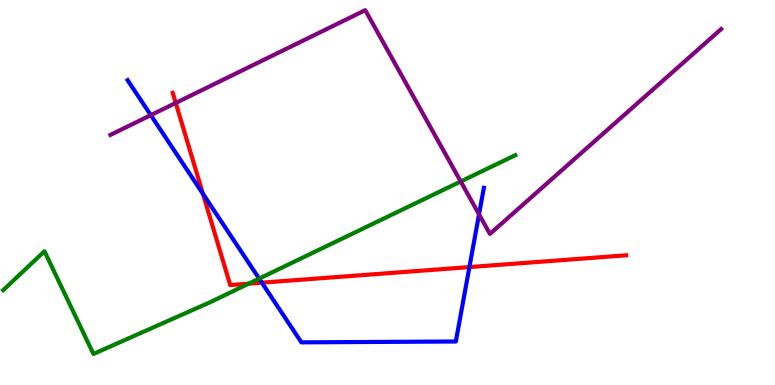[{'lines': ['blue', 'red'], 'intersections': [{'x': 2.62, 'y': 4.97}, {'x': 3.38, 'y': 2.66}, {'x': 6.06, 'y': 3.06}]}, {'lines': ['green', 'red'], 'intersections': [{'x': 3.21, 'y': 2.63}]}, {'lines': ['purple', 'red'], 'intersections': [{'x': 2.27, 'y': 7.33}]}, {'lines': ['blue', 'green'], 'intersections': [{'x': 3.34, 'y': 2.76}]}, {'lines': ['blue', 'purple'], 'intersections': [{'x': 1.95, 'y': 7.01}, {'x': 6.18, 'y': 4.43}]}, {'lines': ['green', 'purple'], 'intersections': [{'x': 5.94, 'y': 5.29}]}]